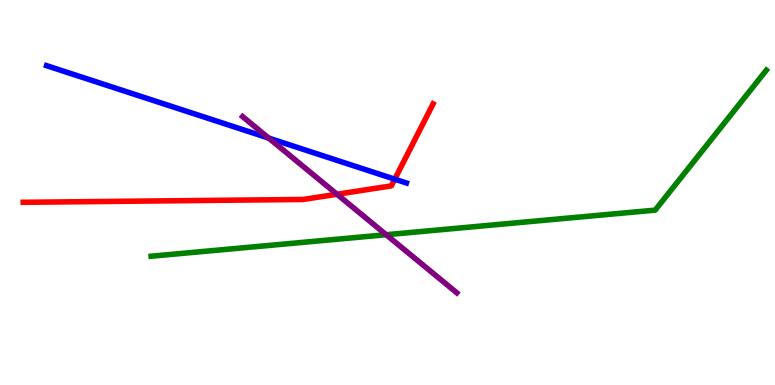[{'lines': ['blue', 'red'], 'intersections': [{'x': 5.09, 'y': 5.35}]}, {'lines': ['green', 'red'], 'intersections': []}, {'lines': ['purple', 'red'], 'intersections': [{'x': 4.35, 'y': 4.95}]}, {'lines': ['blue', 'green'], 'intersections': []}, {'lines': ['blue', 'purple'], 'intersections': [{'x': 3.47, 'y': 6.41}]}, {'lines': ['green', 'purple'], 'intersections': [{'x': 4.98, 'y': 3.9}]}]